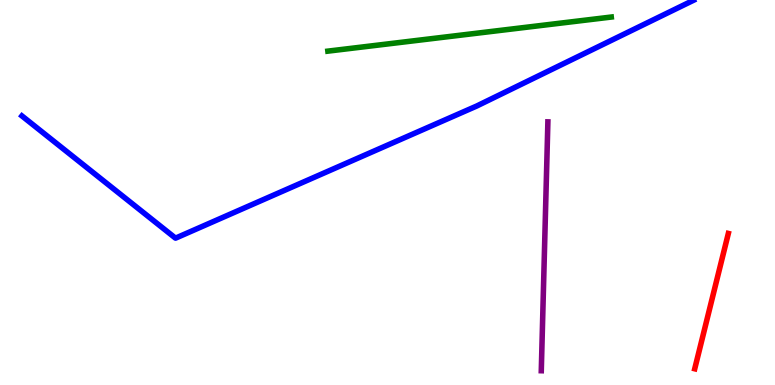[{'lines': ['blue', 'red'], 'intersections': []}, {'lines': ['green', 'red'], 'intersections': []}, {'lines': ['purple', 'red'], 'intersections': []}, {'lines': ['blue', 'green'], 'intersections': []}, {'lines': ['blue', 'purple'], 'intersections': []}, {'lines': ['green', 'purple'], 'intersections': []}]